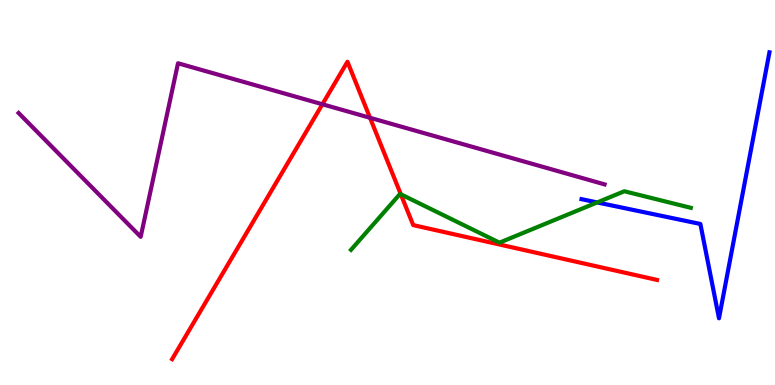[{'lines': ['blue', 'red'], 'intersections': []}, {'lines': ['green', 'red'], 'intersections': [{'x': 5.17, 'y': 4.95}]}, {'lines': ['purple', 'red'], 'intersections': [{'x': 4.16, 'y': 7.29}, {'x': 4.77, 'y': 6.94}]}, {'lines': ['blue', 'green'], 'intersections': [{'x': 7.71, 'y': 4.74}]}, {'lines': ['blue', 'purple'], 'intersections': []}, {'lines': ['green', 'purple'], 'intersections': []}]